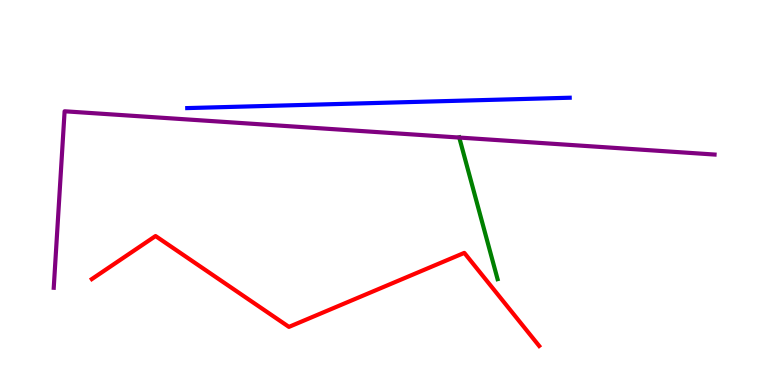[{'lines': ['blue', 'red'], 'intersections': []}, {'lines': ['green', 'red'], 'intersections': []}, {'lines': ['purple', 'red'], 'intersections': []}, {'lines': ['blue', 'green'], 'intersections': []}, {'lines': ['blue', 'purple'], 'intersections': []}, {'lines': ['green', 'purple'], 'intersections': [{'x': 5.93, 'y': 6.43}]}]